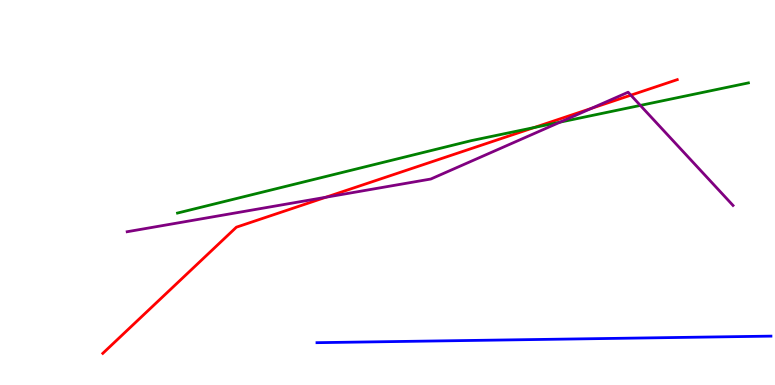[{'lines': ['blue', 'red'], 'intersections': []}, {'lines': ['green', 'red'], 'intersections': [{'x': 6.89, 'y': 6.69}]}, {'lines': ['purple', 'red'], 'intersections': [{'x': 4.2, 'y': 4.88}, {'x': 7.63, 'y': 7.18}, {'x': 8.14, 'y': 7.53}]}, {'lines': ['blue', 'green'], 'intersections': []}, {'lines': ['blue', 'purple'], 'intersections': []}, {'lines': ['green', 'purple'], 'intersections': [{'x': 7.23, 'y': 6.83}, {'x': 8.26, 'y': 7.26}]}]